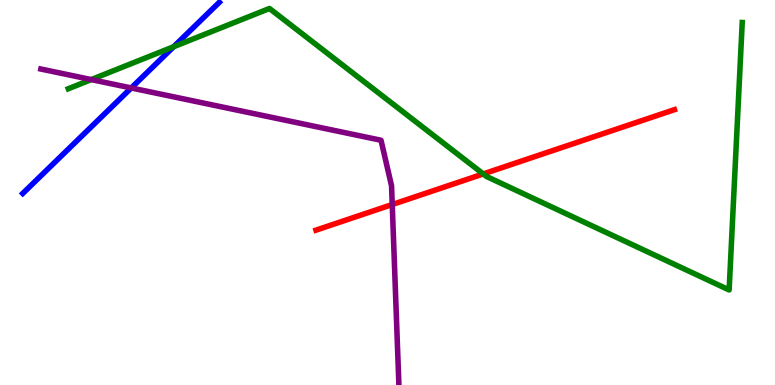[{'lines': ['blue', 'red'], 'intersections': []}, {'lines': ['green', 'red'], 'intersections': [{'x': 6.24, 'y': 5.48}]}, {'lines': ['purple', 'red'], 'intersections': [{'x': 5.06, 'y': 4.69}]}, {'lines': ['blue', 'green'], 'intersections': [{'x': 2.24, 'y': 8.79}]}, {'lines': ['blue', 'purple'], 'intersections': [{'x': 1.69, 'y': 7.72}]}, {'lines': ['green', 'purple'], 'intersections': [{'x': 1.18, 'y': 7.93}]}]